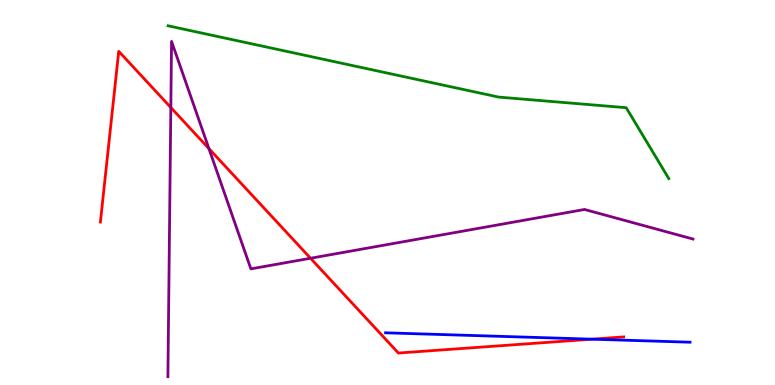[{'lines': ['blue', 'red'], 'intersections': [{'x': 7.64, 'y': 1.19}]}, {'lines': ['green', 'red'], 'intersections': []}, {'lines': ['purple', 'red'], 'intersections': [{'x': 2.2, 'y': 7.21}, {'x': 2.7, 'y': 6.14}, {'x': 4.01, 'y': 3.29}]}, {'lines': ['blue', 'green'], 'intersections': []}, {'lines': ['blue', 'purple'], 'intersections': []}, {'lines': ['green', 'purple'], 'intersections': []}]